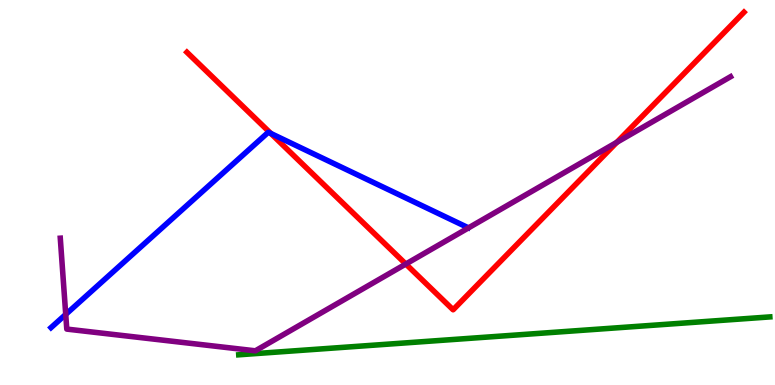[{'lines': ['blue', 'red'], 'intersections': [{'x': 3.5, 'y': 6.53}]}, {'lines': ['green', 'red'], 'intersections': []}, {'lines': ['purple', 'red'], 'intersections': [{'x': 5.24, 'y': 3.14}, {'x': 7.96, 'y': 6.3}]}, {'lines': ['blue', 'green'], 'intersections': []}, {'lines': ['blue', 'purple'], 'intersections': [{'x': 0.848, 'y': 1.83}]}, {'lines': ['green', 'purple'], 'intersections': []}]